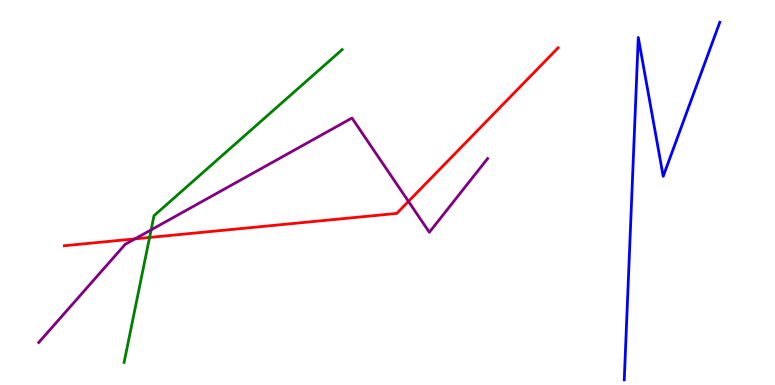[{'lines': ['blue', 'red'], 'intersections': []}, {'lines': ['green', 'red'], 'intersections': [{'x': 1.93, 'y': 3.83}]}, {'lines': ['purple', 'red'], 'intersections': [{'x': 1.74, 'y': 3.8}, {'x': 5.27, 'y': 4.77}]}, {'lines': ['blue', 'green'], 'intersections': []}, {'lines': ['blue', 'purple'], 'intersections': []}, {'lines': ['green', 'purple'], 'intersections': [{'x': 1.95, 'y': 4.03}]}]